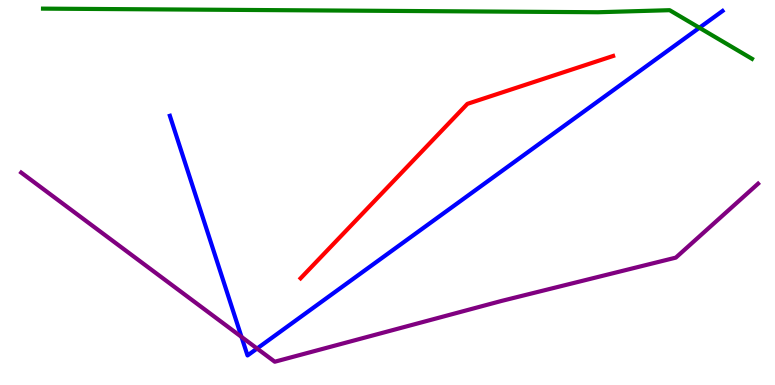[{'lines': ['blue', 'red'], 'intersections': []}, {'lines': ['green', 'red'], 'intersections': []}, {'lines': ['purple', 'red'], 'intersections': []}, {'lines': ['blue', 'green'], 'intersections': [{'x': 9.02, 'y': 9.28}]}, {'lines': ['blue', 'purple'], 'intersections': [{'x': 3.12, 'y': 1.25}, {'x': 3.32, 'y': 0.947}]}, {'lines': ['green', 'purple'], 'intersections': []}]